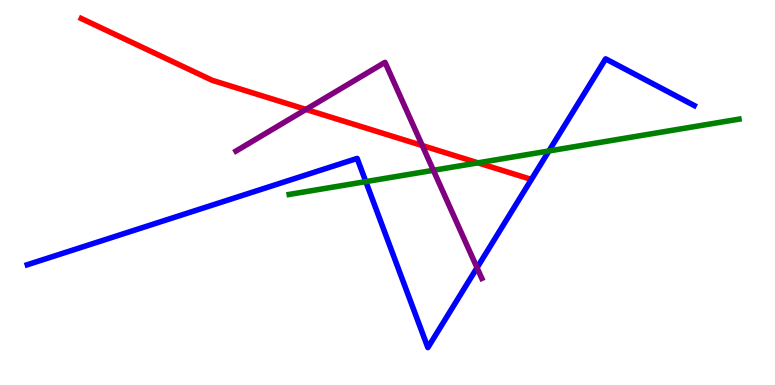[{'lines': ['blue', 'red'], 'intersections': []}, {'lines': ['green', 'red'], 'intersections': [{'x': 6.17, 'y': 5.77}]}, {'lines': ['purple', 'red'], 'intersections': [{'x': 3.95, 'y': 7.16}, {'x': 5.45, 'y': 6.22}]}, {'lines': ['blue', 'green'], 'intersections': [{'x': 4.72, 'y': 5.28}, {'x': 7.08, 'y': 6.08}]}, {'lines': ['blue', 'purple'], 'intersections': [{'x': 6.16, 'y': 3.05}]}, {'lines': ['green', 'purple'], 'intersections': [{'x': 5.59, 'y': 5.58}]}]